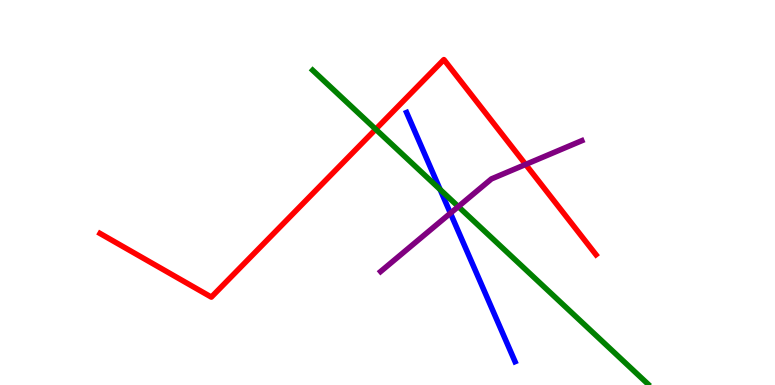[{'lines': ['blue', 'red'], 'intersections': []}, {'lines': ['green', 'red'], 'intersections': [{'x': 4.85, 'y': 6.64}]}, {'lines': ['purple', 'red'], 'intersections': [{'x': 6.78, 'y': 5.73}]}, {'lines': ['blue', 'green'], 'intersections': [{'x': 5.68, 'y': 5.08}]}, {'lines': ['blue', 'purple'], 'intersections': [{'x': 5.81, 'y': 4.46}]}, {'lines': ['green', 'purple'], 'intersections': [{'x': 5.91, 'y': 4.63}]}]